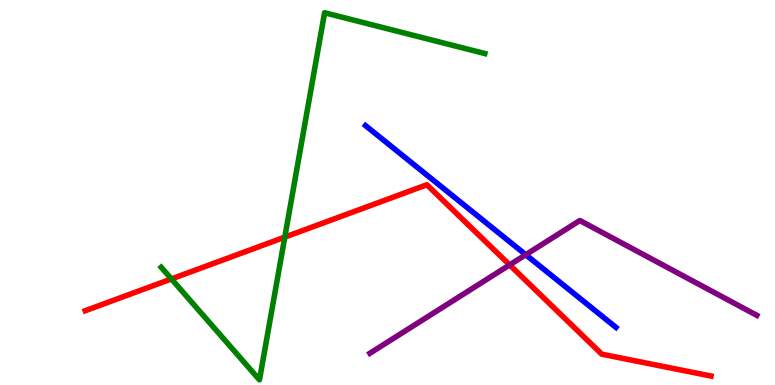[{'lines': ['blue', 'red'], 'intersections': []}, {'lines': ['green', 'red'], 'intersections': [{'x': 2.21, 'y': 2.75}, {'x': 3.67, 'y': 3.84}]}, {'lines': ['purple', 'red'], 'intersections': [{'x': 6.58, 'y': 3.12}]}, {'lines': ['blue', 'green'], 'intersections': []}, {'lines': ['blue', 'purple'], 'intersections': [{'x': 6.78, 'y': 3.38}]}, {'lines': ['green', 'purple'], 'intersections': []}]